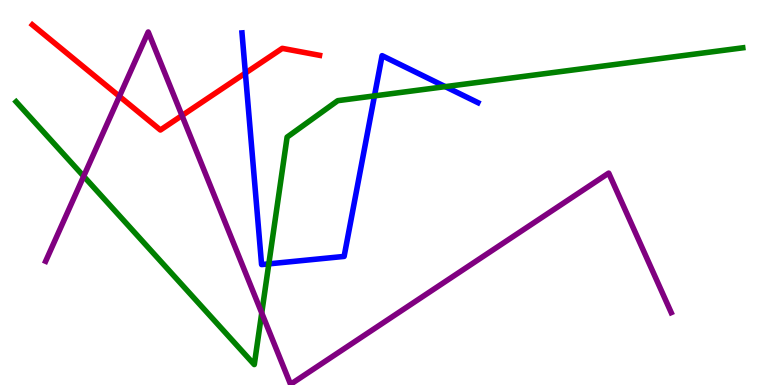[{'lines': ['blue', 'red'], 'intersections': [{'x': 3.17, 'y': 8.1}]}, {'lines': ['green', 'red'], 'intersections': []}, {'lines': ['purple', 'red'], 'intersections': [{'x': 1.54, 'y': 7.5}, {'x': 2.35, 'y': 7.0}]}, {'lines': ['blue', 'green'], 'intersections': [{'x': 3.47, 'y': 3.15}, {'x': 4.83, 'y': 7.51}, {'x': 5.75, 'y': 7.75}]}, {'lines': ['blue', 'purple'], 'intersections': []}, {'lines': ['green', 'purple'], 'intersections': [{'x': 1.08, 'y': 5.42}, {'x': 3.38, 'y': 1.87}]}]